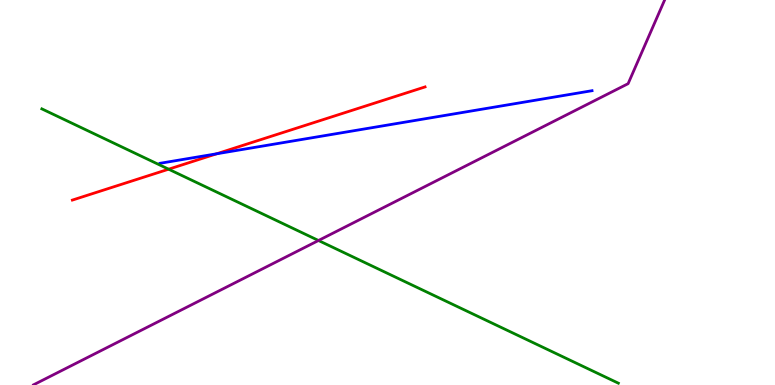[{'lines': ['blue', 'red'], 'intersections': [{'x': 2.8, 'y': 6.01}]}, {'lines': ['green', 'red'], 'intersections': [{'x': 2.18, 'y': 5.61}]}, {'lines': ['purple', 'red'], 'intersections': []}, {'lines': ['blue', 'green'], 'intersections': []}, {'lines': ['blue', 'purple'], 'intersections': []}, {'lines': ['green', 'purple'], 'intersections': [{'x': 4.11, 'y': 3.75}]}]